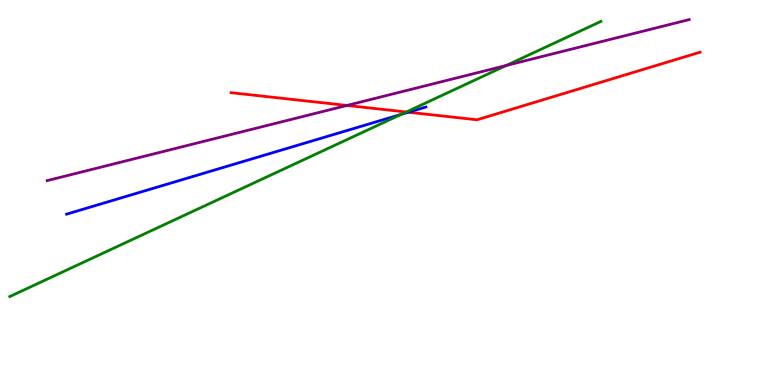[{'lines': ['blue', 'red'], 'intersections': [{'x': 5.27, 'y': 7.09}]}, {'lines': ['green', 'red'], 'intersections': [{'x': 5.24, 'y': 7.09}]}, {'lines': ['purple', 'red'], 'intersections': [{'x': 4.48, 'y': 7.26}]}, {'lines': ['blue', 'green'], 'intersections': [{'x': 5.18, 'y': 7.03}]}, {'lines': ['blue', 'purple'], 'intersections': []}, {'lines': ['green', 'purple'], 'intersections': [{'x': 6.53, 'y': 8.3}]}]